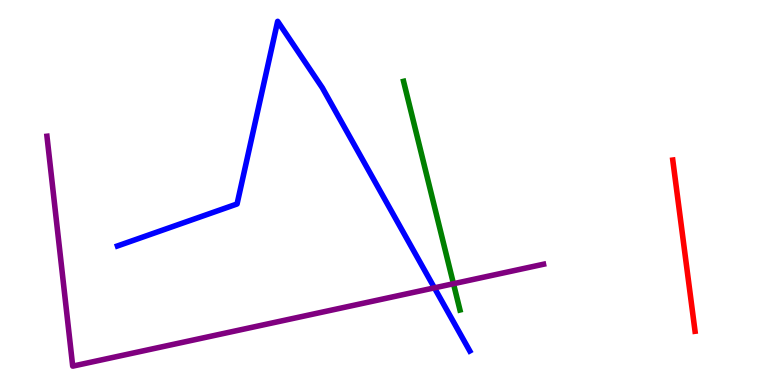[{'lines': ['blue', 'red'], 'intersections': []}, {'lines': ['green', 'red'], 'intersections': []}, {'lines': ['purple', 'red'], 'intersections': []}, {'lines': ['blue', 'green'], 'intersections': []}, {'lines': ['blue', 'purple'], 'intersections': [{'x': 5.61, 'y': 2.52}]}, {'lines': ['green', 'purple'], 'intersections': [{'x': 5.85, 'y': 2.63}]}]